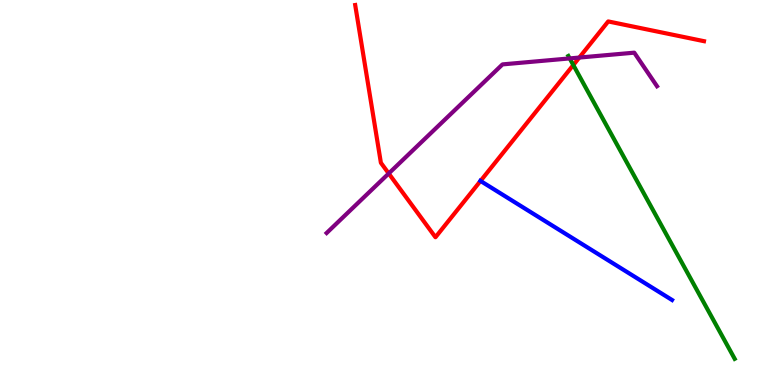[{'lines': ['blue', 'red'], 'intersections': [{'x': 6.2, 'y': 5.3}]}, {'lines': ['green', 'red'], 'intersections': [{'x': 7.4, 'y': 8.31}]}, {'lines': ['purple', 'red'], 'intersections': [{'x': 5.02, 'y': 5.49}, {'x': 7.47, 'y': 8.51}]}, {'lines': ['blue', 'green'], 'intersections': []}, {'lines': ['blue', 'purple'], 'intersections': []}, {'lines': ['green', 'purple'], 'intersections': [{'x': 7.35, 'y': 8.48}]}]